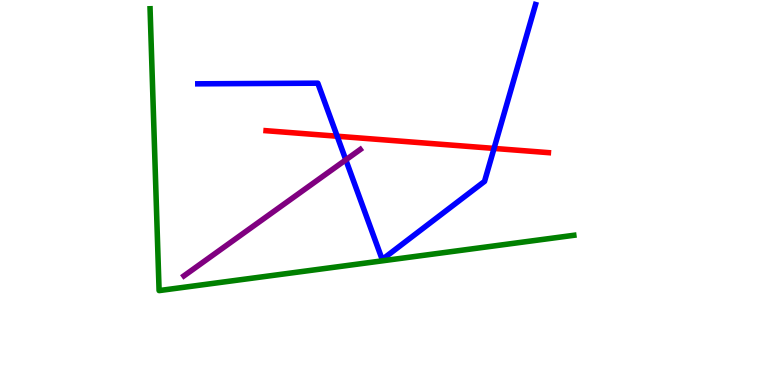[{'lines': ['blue', 'red'], 'intersections': [{'x': 4.35, 'y': 6.46}, {'x': 6.37, 'y': 6.15}]}, {'lines': ['green', 'red'], 'intersections': []}, {'lines': ['purple', 'red'], 'intersections': []}, {'lines': ['blue', 'green'], 'intersections': []}, {'lines': ['blue', 'purple'], 'intersections': [{'x': 4.46, 'y': 5.85}]}, {'lines': ['green', 'purple'], 'intersections': []}]